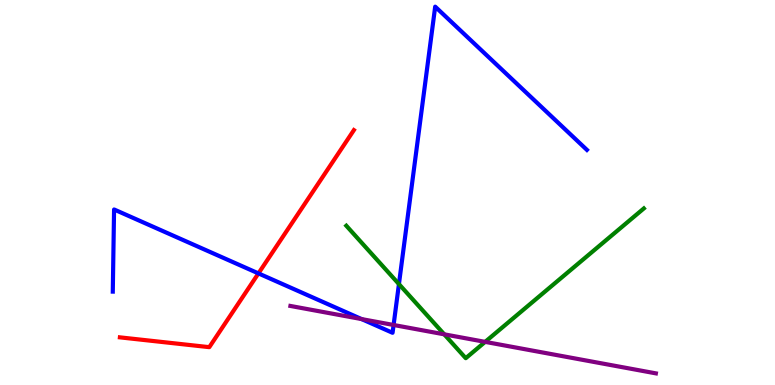[{'lines': ['blue', 'red'], 'intersections': [{'x': 3.33, 'y': 2.9}]}, {'lines': ['green', 'red'], 'intersections': []}, {'lines': ['purple', 'red'], 'intersections': []}, {'lines': ['blue', 'green'], 'intersections': [{'x': 5.15, 'y': 2.62}]}, {'lines': ['blue', 'purple'], 'intersections': [{'x': 4.67, 'y': 1.71}, {'x': 5.08, 'y': 1.56}]}, {'lines': ['green', 'purple'], 'intersections': [{'x': 5.73, 'y': 1.32}, {'x': 6.26, 'y': 1.12}]}]